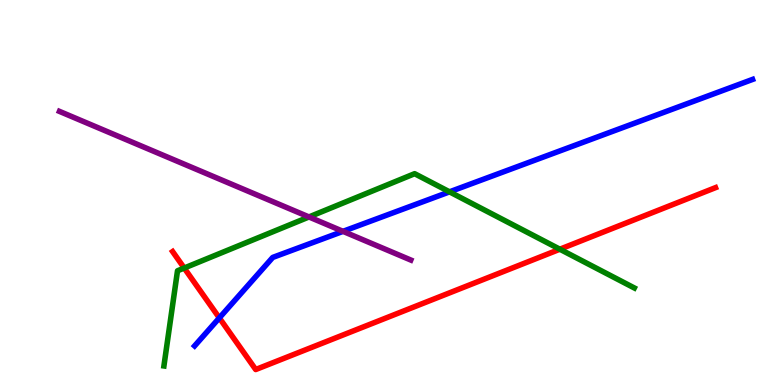[{'lines': ['blue', 'red'], 'intersections': [{'x': 2.83, 'y': 1.74}]}, {'lines': ['green', 'red'], 'intersections': [{'x': 2.38, 'y': 3.04}, {'x': 7.22, 'y': 3.53}]}, {'lines': ['purple', 'red'], 'intersections': []}, {'lines': ['blue', 'green'], 'intersections': [{'x': 5.8, 'y': 5.02}]}, {'lines': ['blue', 'purple'], 'intersections': [{'x': 4.43, 'y': 3.99}]}, {'lines': ['green', 'purple'], 'intersections': [{'x': 3.99, 'y': 4.36}]}]